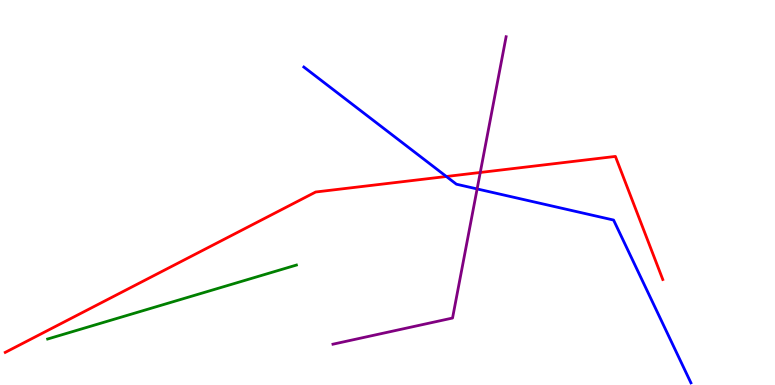[{'lines': ['blue', 'red'], 'intersections': [{'x': 5.76, 'y': 5.42}]}, {'lines': ['green', 'red'], 'intersections': []}, {'lines': ['purple', 'red'], 'intersections': [{'x': 6.2, 'y': 5.52}]}, {'lines': ['blue', 'green'], 'intersections': []}, {'lines': ['blue', 'purple'], 'intersections': [{'x': 6.16, 'y': 5.09}]}, {'lines': ['green', 'purple'], 'intersections': []}]